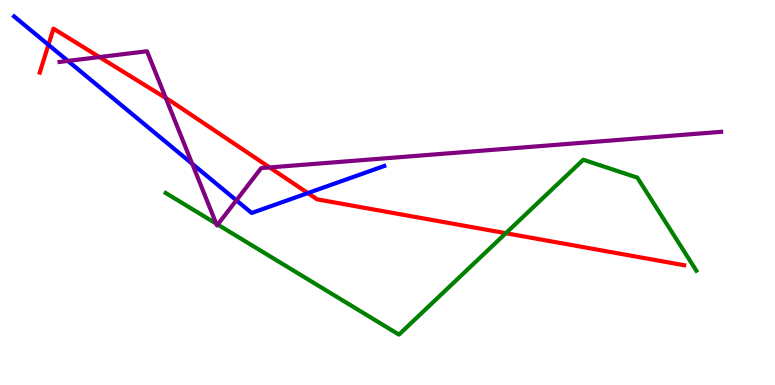[{'lines': ['blue', 'red'], 'intersections': [{'x': 0.625, 'y': 8.84}, {'x': 3.97, 'y': 4.98}]}, {'lines': ['green', 'red'], 'intersections': [{'x': 6.53, 'y': 3.94}]}, {'lines': ['purple', 'red'], 'intersections': [{'x': 1.28, 'y': 8.52}, {'x': 2.14, 'y': 7.45}, {'x': 3.48, 'y': 5.65}]}, {'lines': ['blue', 'green'], 'intersections': []}, {'lines': ['blue', 'purple'], 'intersections': [{'x': 0.876, 'y': 8.42}, {'x': 2.48, 'y': 5.75}, {'x': 3.05, 'y': 4.8}]}, {'lines': ['green', 'purple'], 'intersections': [{'x': 2.79, 'y': 4.19}, {'x': 2.81, 'y': 4.17}]}]